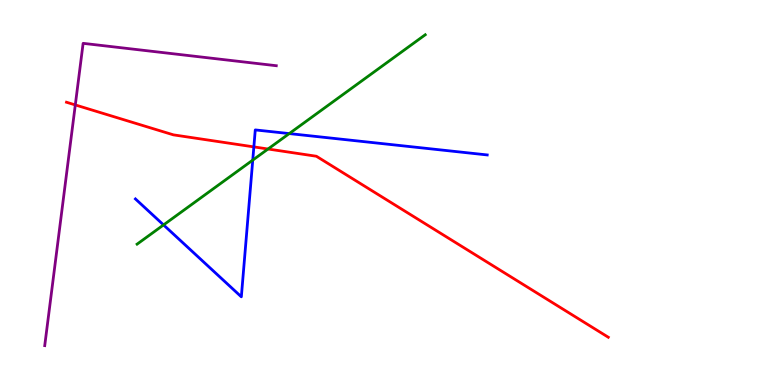[{'lines': ['blue', 'red'], 'intersections': [{'x': 3.28, 'y': 6.18}]}, {'lines': ['green', 'red'], 'intersections': [{'x': 3.46, 'y': 6.13}]}, {'lines': ['purple', 'red'], 'intersections': [{'x': 0.972, 'y': 7.27}]}, {'lines': ['blue', 'green'], 'intersections': [{'x': 2.11, 'y': 4.16}, {'x': 3.26, 'y': 5.84}, {'x': 3.73, 'y': 6.53}]}, {'lines': ['blue', 'purple'], 'intersections': []}, {'lines': ['green', 'purple'], 'intersections': []}]